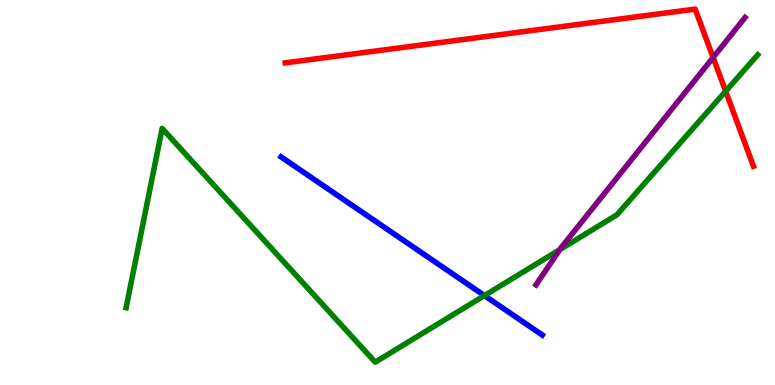[{'lines': ['blue', 'red'], 'intersections': []}, {'lines': ['green', 'red'], 'intersections': [{'x': 9.36, 'y': 7.63}]}, {'lines': ['purple', 'red'], 'intersections': [{'x': 9.2, 'y': 8.51}]}, {'lines': ['blue', 'green'], 'intersections': [{'x': 6.25, 'y': 2.32}]}, {'lines': ['blue', 'purple'], 'intersections': []}, {'lines': ['green', 'purple'], 'intersections': [{'x': 7.22, 'y': 3.52}]}]